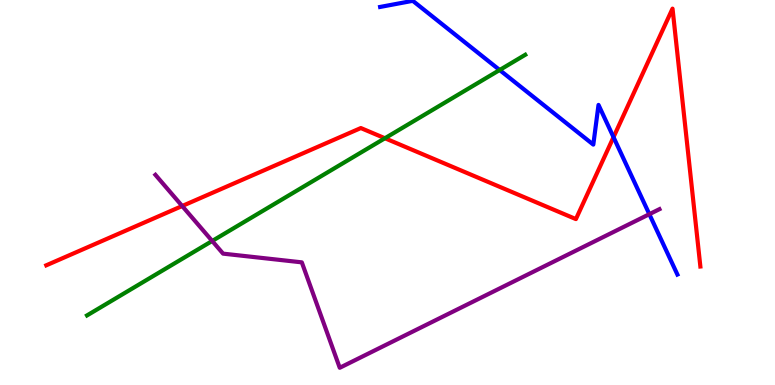[{'lines': ['blue', 'red'], 'intersections': [{'x': 7.92, 'y': 6.44}]}, {'lines': ['green', 'red'], 'intersections': [{'x': 4.97, 'y': 6.41}]}, {'lines': ['purple', 'red'], 'intersections': [{'x': 2.35, 'y': 4.65}]}, {'lines': ['blue', 'green'], 'intersections': [{'x': 6.45, 'y': 8.18}]}, {'lines': ['blue', 'purple'], 'intersections': [{'x': 8.38, 'y': 4.44}]}, {'lines': ['green', 'purple'], 'intersections': [{'x': 2.74, 'y': 3.74}]}]